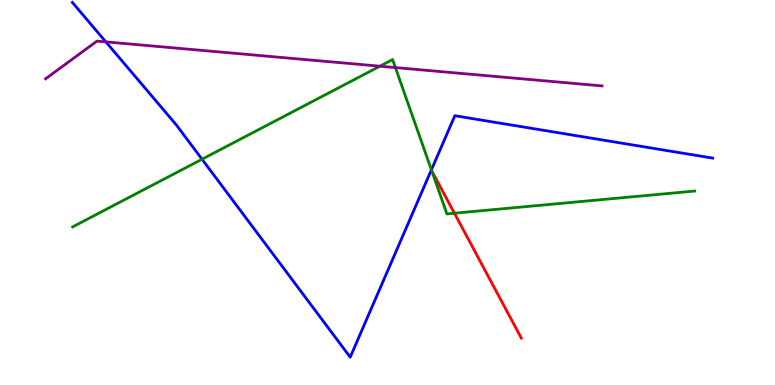[{'lines': ['blue', 'red'], 'intersections': []}, {'lines': ['green', 'red'], 'intersections': [{'x': 5.57, 'y': 5.56}, {'x': 5.86, 'y': 4.46}]}, {'lines': ['purple', 'red'], 'intersections': []}, {'lines': ['blue', 'green'], 'intersections': [{'x': 2.61, 'y': 5.86}, {'x': 5.57, 'y': 5.59}]}, {'lines': ['blue', 'purple'], 'intersections': [{'x': 1.37, 'y': 8.91}]}, {'lines': ['green', 'purple'], 'intersections': [{'x': 4.9, 'y': 8.28}, {'x': 5.1, 'y': 8.24}]}]